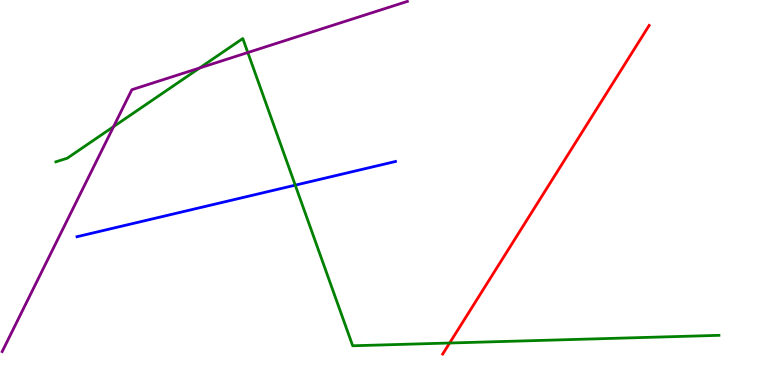[{'lines': ['blue', 'red'], 'intersections': []}, {'lines': ['green', 'red'], 'intersections': [{'x': 5.8, 'y': 1.09}]}, {'lines': ['purple', 'red'], 'intersections': []}, {'lines': ['blue', 'green'], 'intersections': [{'x': 3.81, 'y': 5.19}]}, {'lines': ['blue', 'purple'], 'intersections': []}, {'lines': ['green', 'purple'], 'intersections': [{'x': 1.47, 'y': 6.71}, {'x': 2.57, 'y': 8.23}, {'x': 3.2, 'y': 8.64}]}]